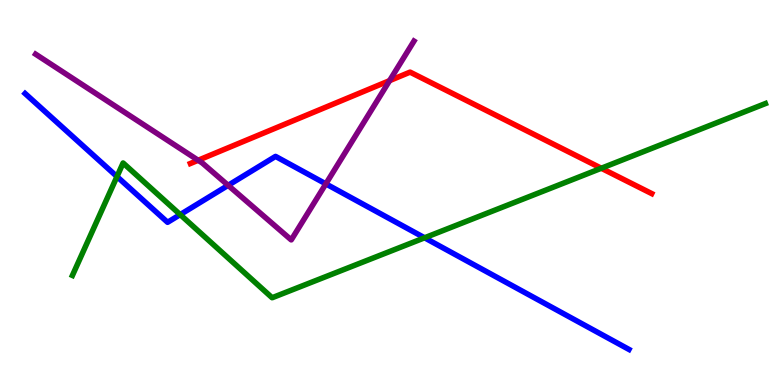[{'lines': ['blue', 'red'], 'intersections': []}, {'lines': ['green', 'red'], 'intersections': [{'x': 7.76, 'y': 5.63}]}, {'lines': ['purple', 'red'], 'intersections': [{'x': 2.56, 'y': 5.84}, {'x': 5.03, 'y': 7.91}]}, {'lines': ['blue', 'green'], 'intersections': [{'x': 1.51, 'y': 5.41}, {'x': 2.32, 'y': 4.43}, {'x': 5.48, 'y': 3.82}]}, {'lines': ['blue', 'purple'], 'intersections': [{'x': 2.94, 'y': 5.19}, {'x': 4.2, 'y': 5.22}]}, {'lines': ['green', 'purple'], 'intersections': []}]